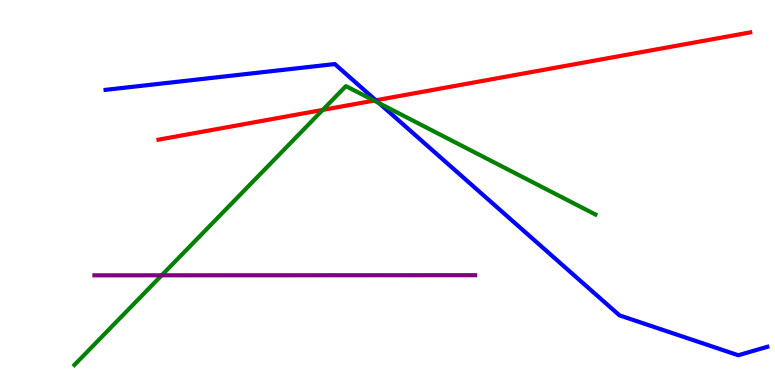[{'lines': ['blue', 'red'], 'intersections': [{'x': 4.85, 'y': 7.4}]}, {'lines': ['green', 'red'], 'intersections': [{'x': 4.16, 'y': 7.15}, {'x': 4.83, 'y': 7.39}]}, {'lines': ['purple', 'red'], 'intersections': []}, {'lines': ['blue', 'green'], 'intersections': [{'x': 4.89, 'y': 7.32}]}, {'lines': ['blue', 'purple'], 'intersections': []}, {'lines': ['green', 'purple'], 'intersections': [{'x': 2.09, 'y': 2.85}]}]